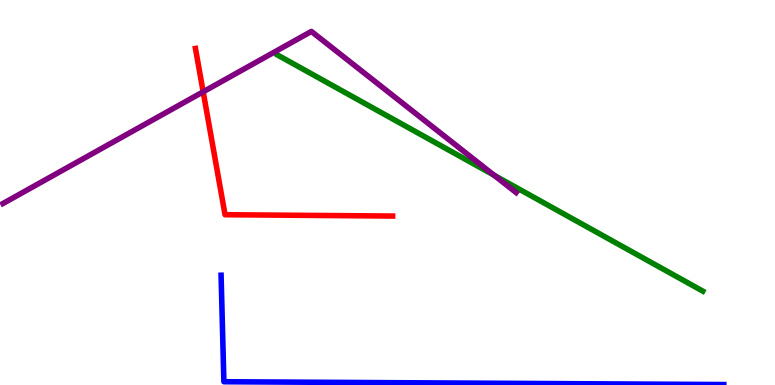[{'lines': ['blue', 'red'], 'intersections': []}, {'lines': ['green', 'red'], 'intersections': []}, {'lines': ['purple', 'red'], 'intersections': [{'x': 2.62, 'y': 7.62}]}, {'lines': ['blue', 'green'], 'intersections': []}, {'lines': ['blue', 'purple'], 'intersections': []}, {'lines': ['green', 'purple'], 'intersections': [{'x': 6.38, 'y': 5.45}]}]